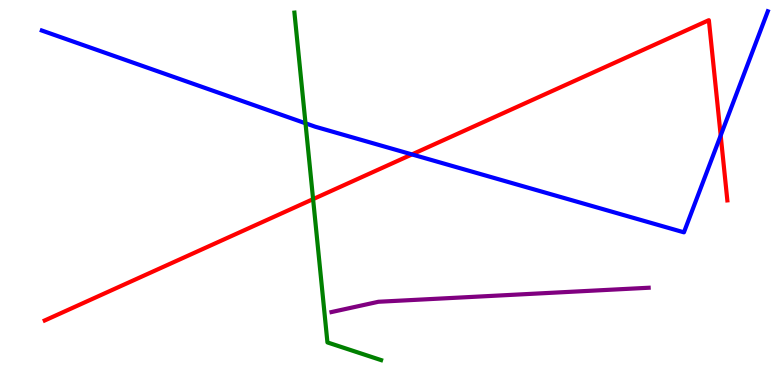[{'lines': ['blue', 'red'], 'intersections': [{'x': 5.32, 'y': 5.99}, {'x': 9.3, 'y': 6.48}]}, {'lines': ['green', 'red'], 'intersections': [{'x': 4.04, 'y': 4.83}]}, {'lines': ['purple', 'red'], 'intersections': []}, {'lines': ['blue', 'green'], 'intersections': [{'x': 3.94, 'y': 6.8}]}, {'lines': ['blue', 'purple'], 'intersections': []}, {'lines': ['green', 'purple'], 'intersections': []}]